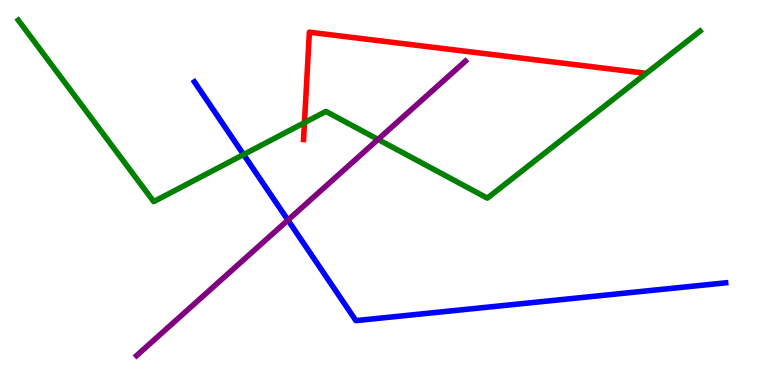[{'lines': ['blue', 'red'], 'intersections': []}, {'lines': ['green', 'red'], 'intersections': [{'x': 3.93, 'y': 6.81}]}, {'lines': ['purple', 'red'], 'intersections': []}, {'lines': ['blue', 'green'], 'intersections': [{'x': 3.14, 'y': 5.99}]}, {'lines': ['blue', 'purple'], 'intersections': [{'x': 3.72, 'y': 4.28}]}, {'lines': ['green', 'purple'], 'intersections': [{'x': 4.88, 'y': 6.38}]}]